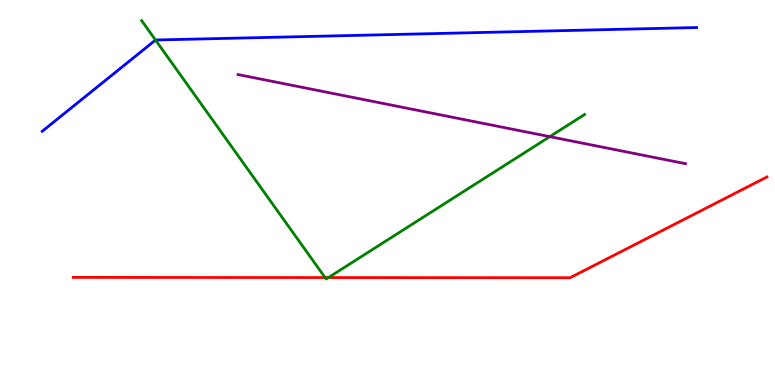[{'lines': ['blue', 'red'], 'intersections': []}, {'lines': ['green', 'red'], 'intersections': [{'x': 4.19, 'y': 2.79}, {'x': 4.24, 'y': 2.79}]}, {'lines': ['purple', 'red'], 'intersections': []}, {'lines': ['blue', 'green'], 'intersections': [{'x': 2.01, 'y': 8.96}]}, {'lines': ['blue', 'purple'], 'intersections': []}, {'lines': ['green', 'purple'], 'intersections': [{'x': 7.09, 'y': 6.45}]}]